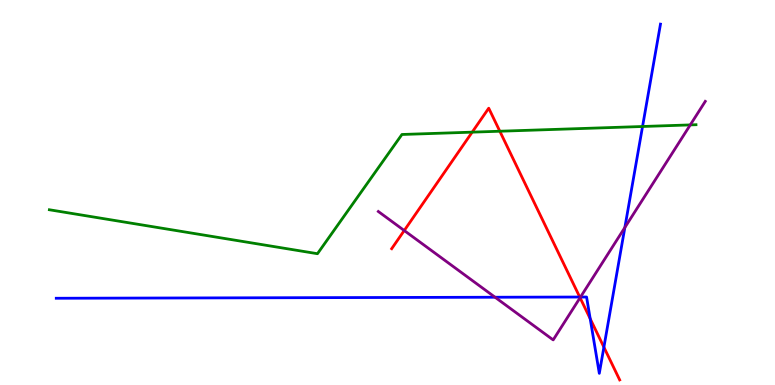[{'lines': ['blue', 'red'], 'intersections': [{'x': 7.48, 'y': 2.28}, {'x': 7.62, 'y': 1.72}, {'x': 7.79, 'y': 0.983}]}, {'lines': ['green', 'red'], 'intersections': [{'x': 6.09, 'y': 6.57}, {'x': 6.45, 'y': 6.59}]}, {'lines': ['purple', 'red'], 'intersections': [{'x': 5.22, 'y': 4.01}, {'x': 7.48, 'y': 2.27}]}, {'lines': ['blue', 'green'], 'intersections': [{'x': 8.29, 'y': 6.71}]}, {'lines': ['blue', 'purple'], 'intersections': [{'x': 6.39, 'y': 2.28}, {'x': 7.49, 'y': 2.28}, {'x': 8.06, 'y': 4.09}]}, {'lines': ['green', 'purple'], 'intersections': [{'x': 8.91, 'y': 6.76}]}]